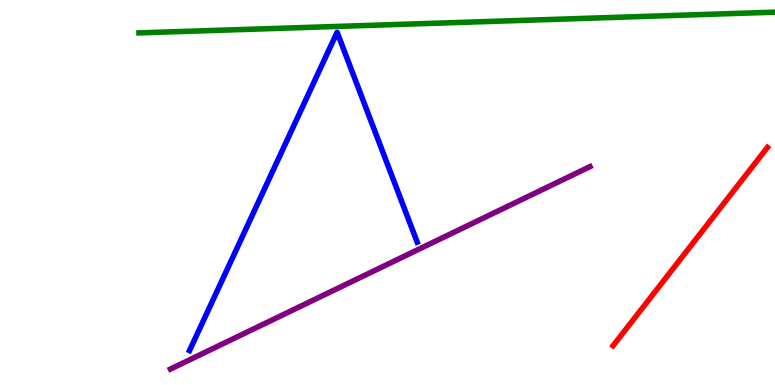[{'lines': ['blue', 'red'], 'intersections': []}, {'lines': ['green', 'red'], 'intersections': []}, {'lines': ['purple', 'red'], 'intersections': []}, {'lines': ['blue', 'green'], 'intersections': []}, {'lines': ['blue', 'purple'], 'intersections': []}, {'lines': ['green', 'purple'], 'intersections': []}]